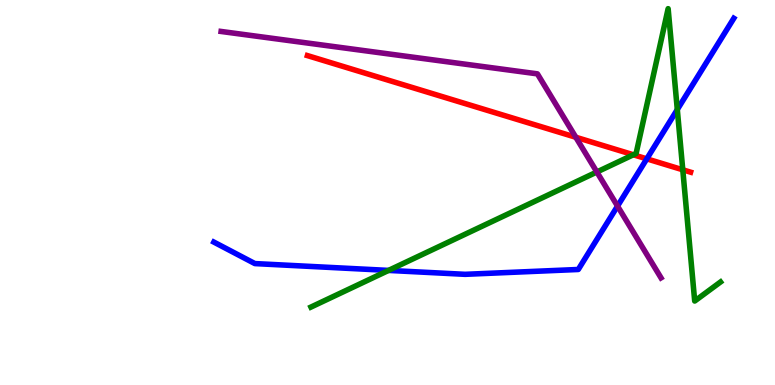[{'lines': ['blue', 'red'], 'intersections': [{'x': 8.35, 'y': 5.87}]}, {'lines': ['green', 'red'], 'intersections': [{'x': 8.17, 'y': 5.98}, {'x': 8.81, 'y': 5.59}]}, {'lines': ['purple', 'red'], 'intersections': [{'x': 7.43, 'y': 6.43}]}, {'lines': ['blue', 'green'], 'intersections': [{'x': 5.01, 'y': 2.98}, {'x': 8.74, 'y': 7.15}]}, {'lines': ['blue', 'purple'], 'intersections': [{'x': 7.97, 'y': 4.65}]}, {'lines': ['green', 'purple'], 'intersections': [{'x': 7.7, 'y': 5.53}]}]